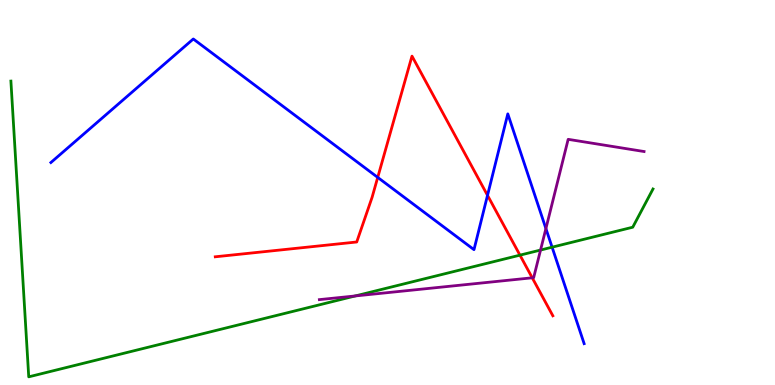[{'lines': ['blue', 'red'], 'intersections': [{'x': 4.87, 'y': 5.39}, {'x': 6.29, 'y': 4.93}]}, {'lines': ['green', 'red'], 'intersections': [{'x': 6.71, 'y': 3.37}]}, {'lines': ['purple', 'red'], 'intersections': [{'x': 6.87, 'y': 2.78}]}, {'lines': ['blue', 'green'], 'intersections': [{'x': 7.12, 'y': 3.58}]}, {'lines': ['blue', 'purple'], 'intersections': [{'x': 7.04, 'y': 4.06}]}, {'lines': ['green', 'purple'], 'intersections': [{'x': 4.58, 'y': 2.31}, {'x': 6.97, 'y': 3.51}]}]